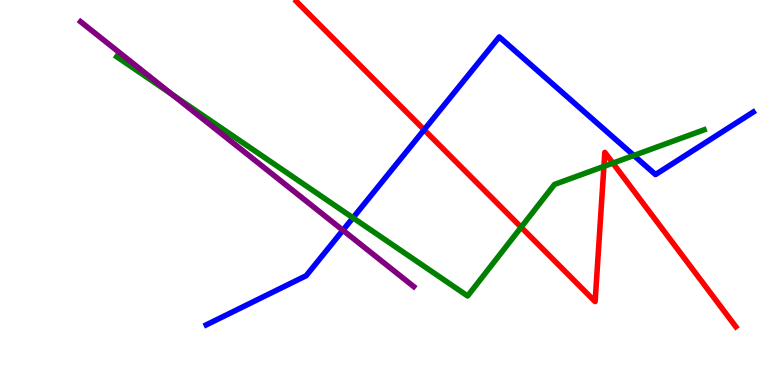[{'lines': ['blue', 'red'], 'intersections': [{'x': 5.47, 'y': 6.63}]}, {'lines': ['green', 'red'], 'intersections': [{'x': 6.72, 'y': 4.1}, {'x': 7.79, 'y': 5.68}, {'x': 7.91, 'y': 5.76}]}, {'lines': ['purple', 'red'], 'intersections': []}, {'lines': ['blue', 'green'], 'intersections': [{'x': 4.55, 'y': 4.34}, {'x': 8.18, 'y': 5.96}]}, {'lines': ['blue', 'purple'], 'intersections': [{'x': 4.42, 'y': 4.02}]}, {'lines': ['green', 'purple'], 'intersections': [{'x': 2.22, 'y': 7.54}]}]